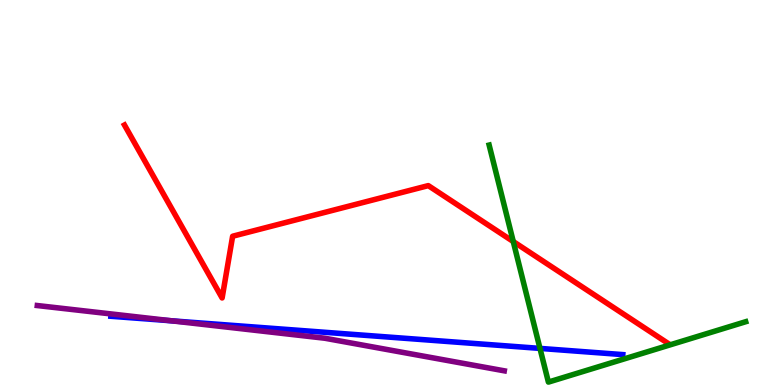[{'lines': ['blue', 'red'], 'intersections': []}, {'lines': ['green', 'red'], 'intersections': [{'x': 6.62, 'y': 3.73}]}, {'lines': ['purple', 'red'], 'intersections': []}, {'lines': ['blue', 'green'], 'intersections': [{'x': 6.97, 'y': 0.951}]}, {'lines': ['blue', 'purple'], 'intersections': [{'x': 2.21, 'y': 1.67}]}, {'lines': ['green', 'purple'], 'intersections': []}]